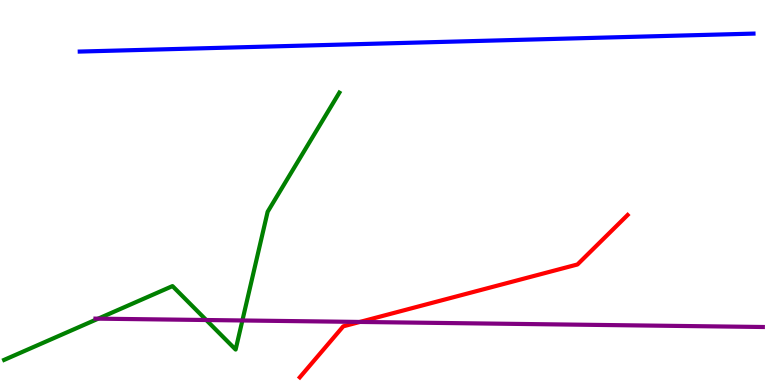[{'lines': ['blue', 'red'], 'intersections': []}, {'lines': ['green', 'red'], 'intersections': []}, {'lines': ['purple', 'red'], 'intersections': [{'x': 4.64, 'y': 1.64}]}, {'lines': ['blue', 'green'], 'intersections': []}, {'lines': ['blue', 'purple'], 'intersections': []}, {'lines': ['green', 'purple'], 'intersections': [{'x': 1.27, 'y': 1.72}, {'x': 2.66, 'y': 1.69}, {'x': 3.13, 'y': 1.68}]}]